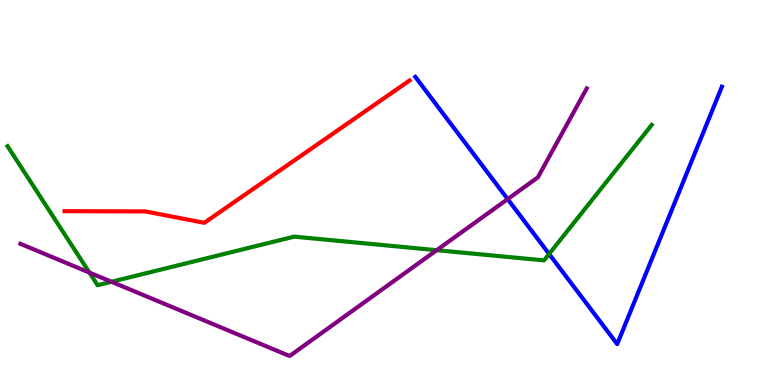[{'lines': ['blue', 'red'], 'intersections': []}, {'lines': ['green', 'red'], 'intersections': []}, {'lines': ['purple', 'red'], 'intersections': []}, {'lines': ['blue', 'green'], 'intersections': [{'x': 7.09, 'y': 3.4}]}, {'lines': ['blue', 'purple'], 'intersections': [{'x': 6.55, 'y': 4.83}]}, {'lines': ['green', 'purple'], 'intersections': [{'x': 1.15, 'y': 2.92}, {'x': 1.44, 'y': 2.68}, {'x': 5.63, 'y': 3.5}]}]